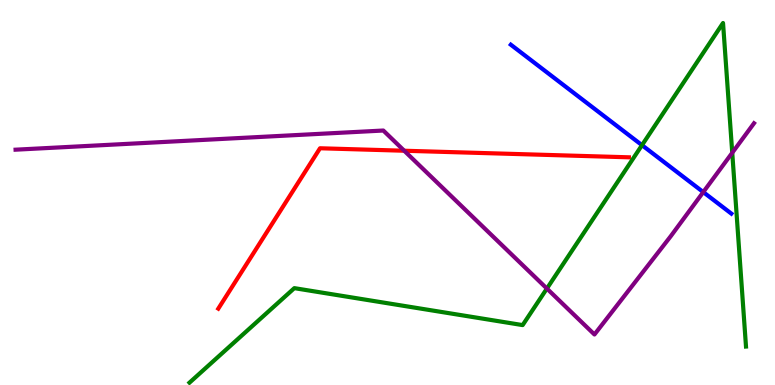[{'lines': ['blue', 'red'], 'intersections': []}, {'lines': ['green', 'red'], 'intersections': []}, {'lines': ['purple', 'red'], 'intersections': [{'x': 5.22, 'y': 6.08}]}, {'lines': ['blue', 'green'], 'intersections': [{'x': 8.28, 'y': 6.23}]}, {'lines': ['blue', 'purple'], 'intersections': [{'x': 9.07, 'y': 5.01}]}, {'lines': ['green', 'purple'], 'intersections': [{'x': 7.06, 'y': 2.51}, {'x': 9.45, 'y': 6.03}]}]